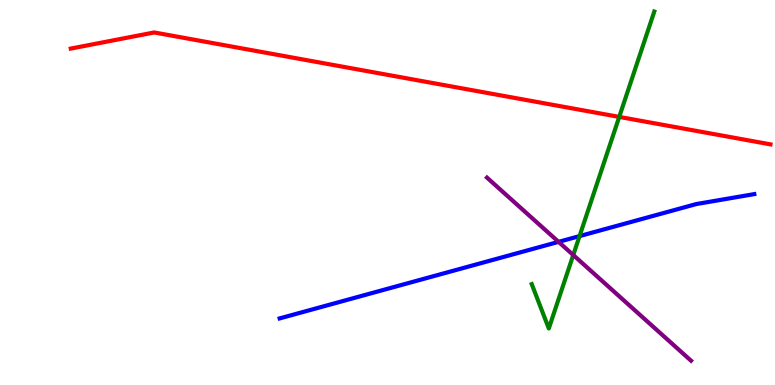[{'lines': ['blue', 'red'], 'intersections': []}, {'lines': ['green', 'red'], 'intersections': [{'x': 7.99, 'y': 6.96}]}, {'lines': ['purple', 'red'], 'intersections': []}, {'lines': ['blue', 'green'], 'intersections': [{'x': 7.48, 'y': 3.87}]}, {'lines': ['blue', 'purple'], 'intersections': [{'x': 7.21, 'y': 3.72}]}, {'lines': ['green', 'purple'], 'intersections': [{'x': 7.4, 'y': 3.38}]}]